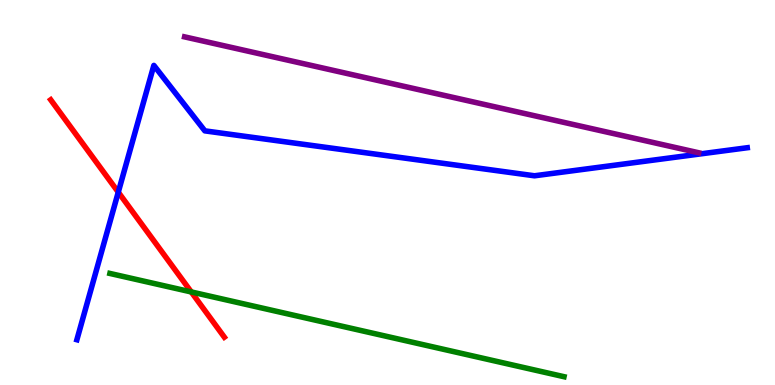[{'lines': ['blue', 'red'], 'intersections': [{'x': 1.53, 'y': 5.01}]}, {'lines': ['green', 'red'], 'intersections': [{'x': 2.47, 'y': 2.42}]}, {'lines': ['purple', 'red'], 'intersections': []}, {'lines': ['blue', 'green'], 'intersections': []}, {'lines': ['blue', 'purple'], 'intersections': []}, {'lines': ['green', 'purple'], 'intersections': []}]